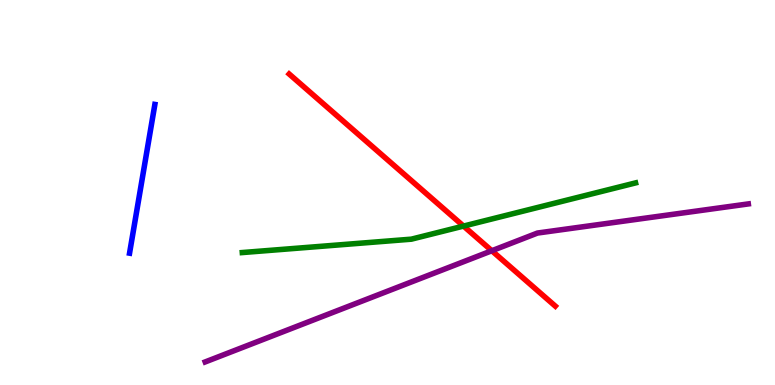[{'lines': ['blue', 'red'], 'intersections': []}, {'lines': ['green', 'red'], 'intersections': [{'x': 5.98, 'y': 4.13}]}, {'lines': ['purple', 'red'], 'intersections': [{'x': 6.35, 'y': 3.49}]}, {'lines': ['blue', 'green'], 'intersections': []}, {'lines': ['blue', 'purple'], 'intersections': []}, {'lines': ['green', 'purple'], 'intersections': []}]